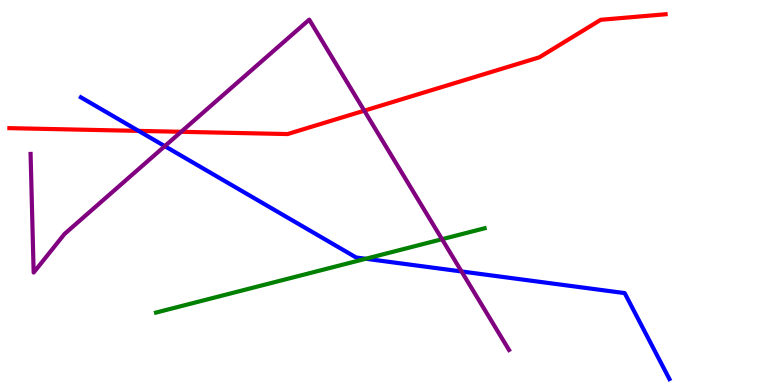[{'lines': ['blue', 'red'], 'intersections': [{'x': 1.79, 'y': 6.6}]}, {'lines': ['green', 'red'], 'intersections': []}, {'lines': ['purple', 'red'], 'intersections': [{'x': 2.34, 'y': 6.58}, {'x': 4.7, 'y': 7.13}]}, {'lines': ['blue', 'green'], 'intersections': [{'x': 4.72, 'y': 3.28}]}, {'lines': ['blue', 'purple'], 'intersections': [{'x': 2.13, 'y': 6.2}, {'x': 5.96, 'y': 2.95}]}, {'lines': ['green', 'purple'], 'intersections': [{'x': 5.7, 'y': 3.79}]}]